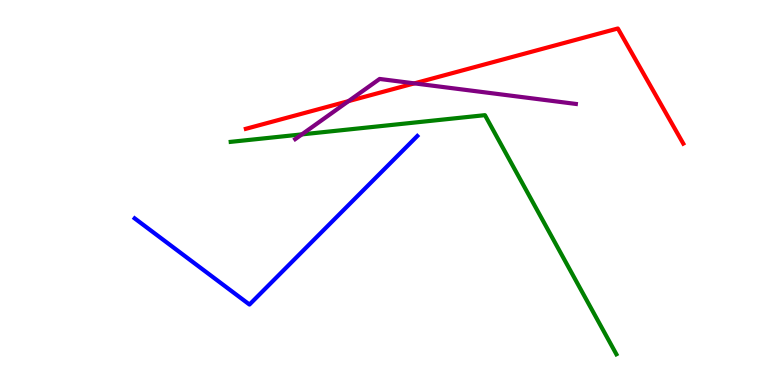[{'lines': ['blue', 'red'], 'intersections': []}, {'lines': ['green', 'red'], 'intersections': []}, {'lines': ['purple', 'red'], 'intersections': [{'x': 4.5, 'y': 7.37}, {'x': 5.35, 'y': 7.83}]}, {'lines': ['blue', 'green'], 'intersections': []}, {'lines': ['blue', 'purple'], 'intersections': []}, {'lines': ['green', 'purple'], 'intersections': [{'x': 3.89, 'y': 6.51}]}]